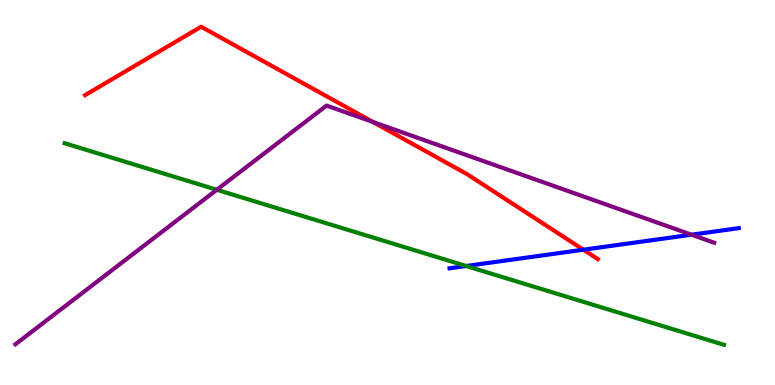[{'lines': ['blue', 'red'], 'intersections': [{'x': 7.53, 'y': 3.51}]}, {'lines': ['green', 'red'], 'intersections': []}, {'lines': ['purple', 'red'], 'intersections': [{'x': 4.81, 'y': 6.83}]}, {'lines': ['blue', 'green'], 'intersections': [{'x': 6.02, 'y': 3.09}]}, {'lines': ['blue', 'purple'], 'intersections': [{'x': 8.92, 'y': 3.9}]}, {'lines': ['green', 'purple'], 'intersections': [{'x': 2.8, 'y': 5.07}]}]